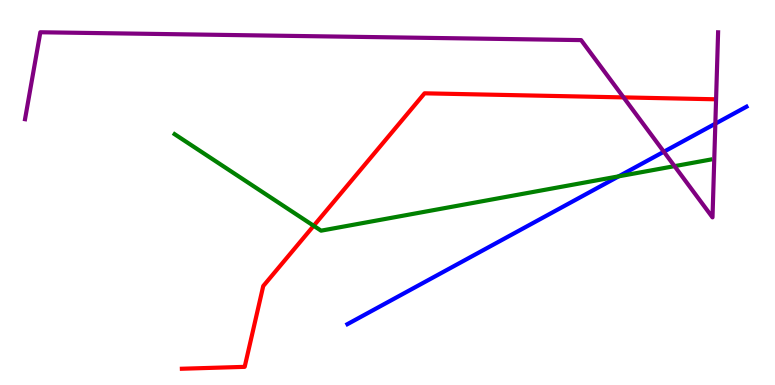[{'lines': ['blue', 'red'], 'intersections': []}, {'lines': ['green', 'red'], 'intersections': [{'x': 4.05, 'y': 4.14}]}, {'lines': ['purple', 'red'], 'intersections': [{'x': 8.05, 'y': 7.47}]}, {'lines': ['blue', 'green'], 'intersections': [{'x': 7.98, 'y': 5.42}]}, {'lines': ['blue', 'purple'], 'intersections': [{'x': 8.57, 'y': 6.06}, {'x': 9.23, 'y': 6.79}]}, {'lines': ['green', 'purple'], 'intersections': [{'x': 8.7, 'y': 5.68}]}]